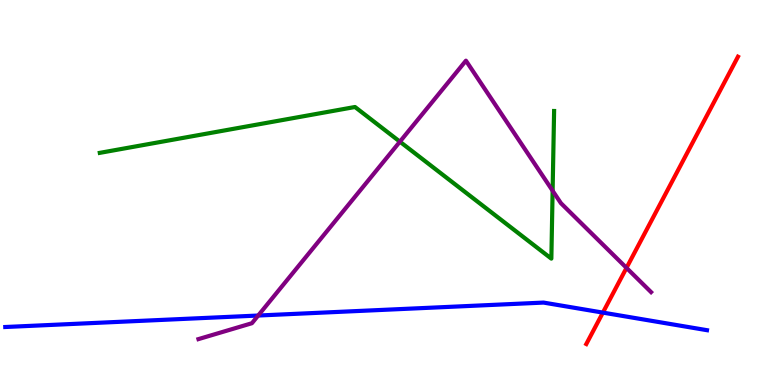[{'lines': ['blue', 'red'], 'intersections': [{'x': 7.78, 'y': 1.88}]}, {'lines': ['green', 'red'], 'intersections': []}, {'lines': ['purple', 'red'], 'intersections': [{'x': 8.08, 'y': 3.04}]}, {'lines': ['blue', 'green'], 'intersections': []}, {'lines': ['blue', 'purple'], 'intersections': [{'x': 3.33, 'y': 1.8}]}, {'lines': ['green', 'purple'], 'intersections': [{'x': 5.16, 'y': 6.32}, {'x': 7.13, 'y': 5.05}]}]